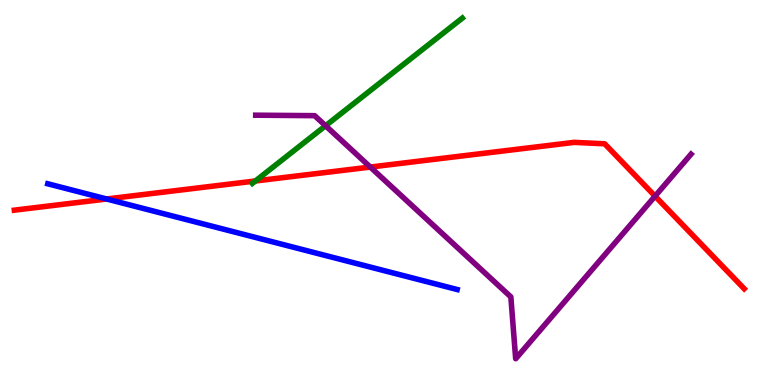[{'lines': ['blue', 'red'], 'intersections': [{'x': 1.38, 'y': 4.83}]}, {'lines': ['green', 'red'], 'intersections': [{'x': 3.3, 'y': 5.3}]}, {'lines': ['purple', 'red'], 'intersections': [{'x': 4.78, 'y': 5.66}, {'x': 8.45, 'y': 4.91}]}, {'lines': ['blue', 'green'], 'intersections': []}, {'lines': ['blue', 'purple'], 'intersections': []}, {'lines': ['green', 'purple'], 'intersections': [{'x': 4.2, 'y': 6.73}]}]